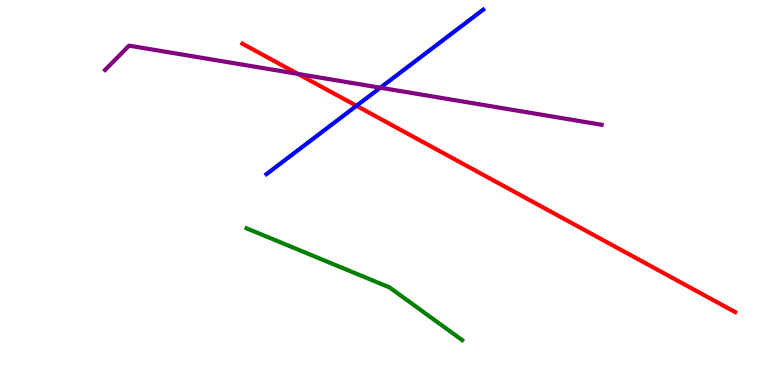[{'lines': ['blue', 'red'], 'intersections': [{'x': 4.6, 'y': 7.25}]}, {'lines': ['green', 'red'], 'intersections': []}, {'lines': ['purple', 'red'], 'intersections': [{'x': 3.84, 'y': 8.08}]}, {'lines': ['blue', 'green'], 'intersections': []}, {'lines': ['blue', 'purple'], 'intersections': [{'x': 4.91, 'y': 7.72}]}, {'lines': ['green', 'purple'], 'intersections': []}]